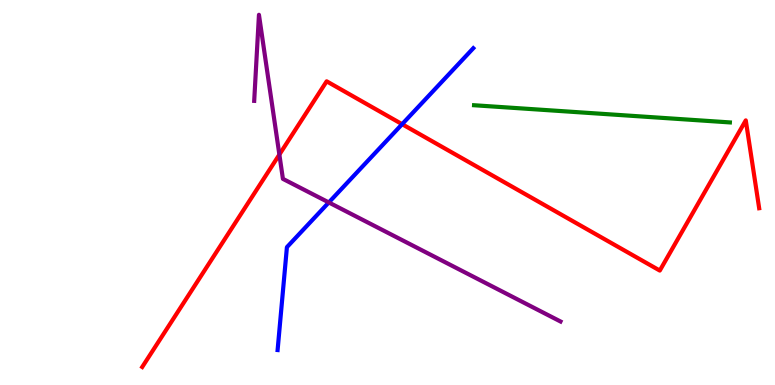[{'lines': ['blue', 'red'], 'intersections': [{'x': 5.19, 'y': 6.77}]}, {'lines': ['green', 'red'], 'intersections': []}, {'lines': ['purple', 'red'], 'intersections': [{'x': 3.6, 'y': 5.99}]}, {'lines': ['blue', 'green'], 'intersections': []}, {'lines': ['blue', 'purple'], 'intersections': [{'x': 4.24, 'y': 4.74}]}, {'lines': ['green', 'purple'], 'intersections': []}]